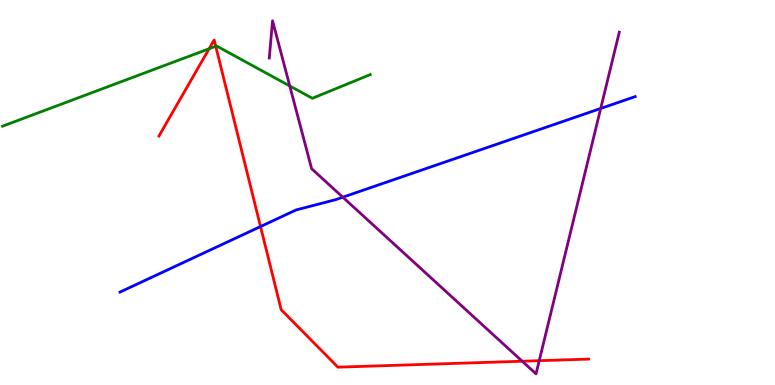[{'lines': ['blue', 'red'], 'intersections': [{'x': 3.36, 'y': 4.12}]}, {'lines': ['green', 'red'], 'intersections': [{'x': 2.7, 'y': 8.73}, {'x': 2.78, 'y': 8.8}]}, {'lines': ['purple', 'red'], 'intersections': [{'x': 6.74, 'y': 0.617}, {'x': 6.96, 'y': 0.632}]}, {'lines': ['blue', 'green'], 'intersections': []}, {'lines': ['blue', 'purple'], 'intersections': [{'x': 4.42, 'y': 4.88}, {'x': 7.75, 'y': 7.18}]}, {'lines': ['green', 'purple'], 'intersections': [{'x': 3.74, 'y': 7.77}]}]